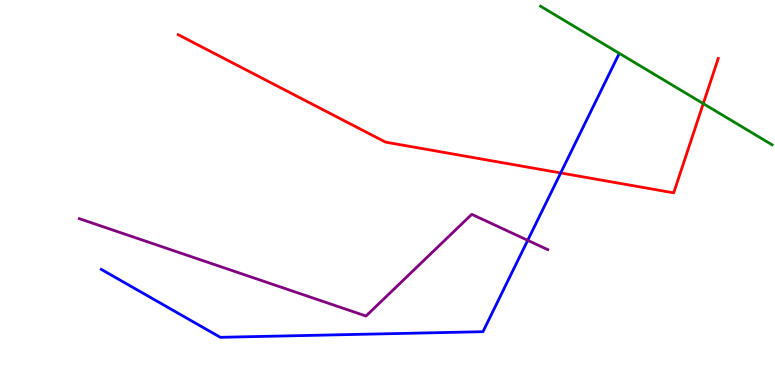[{'lines': ['blue', 'red'], 'intersections': [{'x': 7.23, 'y': 5.51}]}, {'lines': ['green', 'red'], 'intersections': [{'x': 9.07, 'y': 7.31}]}, {'lines': ['purple', 'red'], 'intersections': []}, {'lines': ['blue', 'green'], 'intersections': []}, {'lines': ['blue', 'purple'], 'intersections': [{'x': 6.81, 'y': 3.76}]}, {'lines': ['green', 'purple'], 'intersections': []}]